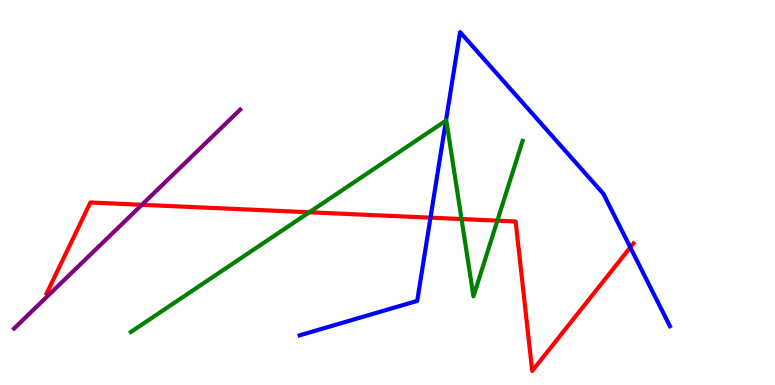[{'lines': ['blue', 'red'], 'intersections': [{'x': 5.55, 'y': 4.35}, {'x': 8.13, 'y': 3.57}]}, {'lines': ['green', 'red'], 'intersections': [{'x': 3.99, 'y': 4.49}, {'x': 5.96, 'y': 4.31}, {'x': 6.42, 'y': 4.27}]}, {'lines': ['purple', 'red'], 'intersections': [{'x': 1.83, 'y': 4.68}]}, {'lines': ['blue', 'green'], 'intersections': [{'x': 5.75, 'y': 6.87}]}, {'lines': ['blue', 'purple'], 'intersections': []}, {'lines': ['green', 'purple'], 'intersections': []}]